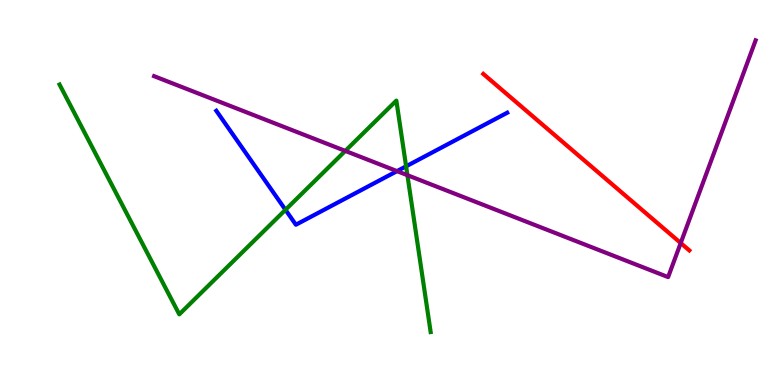[{'lines': ['blue', 'red'], 'intersections': []}, {'lines': ['green', 'red'], 'intersections': []}, {'lines': ['purple', 'red'], 'intersections': [{'x': 8.78, 'y': 3.69}]}, {'lines': ['blue', 'green'], 'intersections': [{'x': 3.68, 'y': 4.55}, {'x': 5.24, 'y': 5.68}]}, {'lines': ['blue', 'purple'], 'intersections': [{'x': 5.12, 'y': 5.56}]}, {'lines': ['green', 'purple'], 'intersections': [{'x': 4.46, 'y': 6.08}, {'x': 5.26, 'y': 5.45}]}]